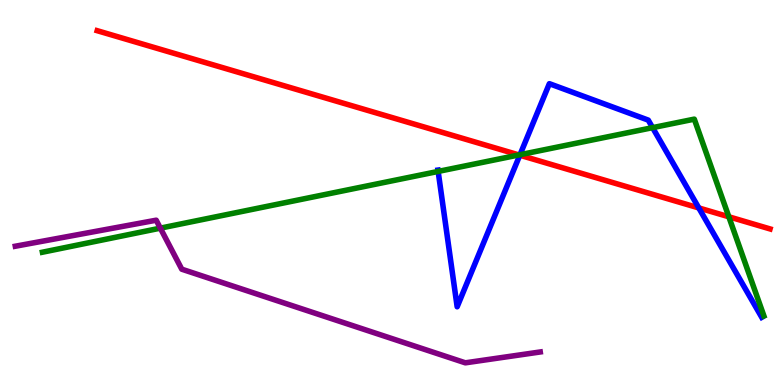[{'lines': ['blue', 'red'], 'intersections': [{'x': 6.71, 'y': 5.97}, {'x': 9.02, 'y': 4.6}]}, {'lines': ['green', 'red'], 'intersections': [{'x': 6.7, 'y': 5.98}, {'x': 9.4, 'y': 4.37}]}, {'lines': ['purple', 'red'], 'intersections': []}, {'lines': ['blue', 'green'], 'intersections': [{'x': 5.65, 'y': 5.55}, {'x': 6.71, 'y': 5.98}, {'x': 8.42, 'y': 6.68}]}, {'lines': ['blue', 'purple'], 'intersections': []}, {'lines': ['green', 'purple'], 'intersections': [{'x': 2.07, 'y': 4.07}]}]